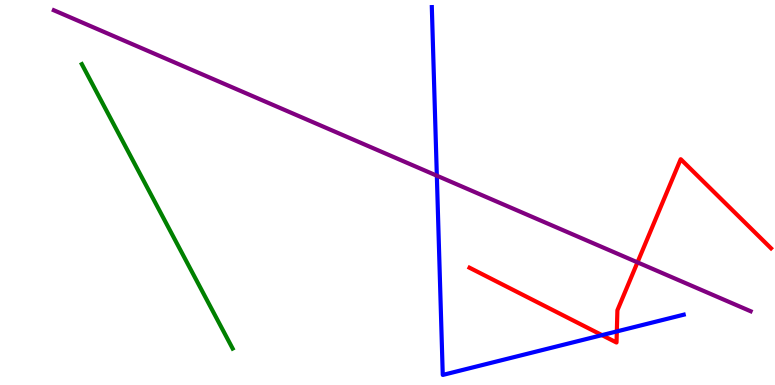[{'lines': ['blue', 'red'], 'intersections': [{'x': 7.77, 'y': 1.3}, {'x': 7.96, 'y': 1.39}]}, {'lines': ['green', 'red'], 'intersections': []}, {'lines': ['purple', 'red'], 'intersections': [{'x': 8.23, 'y': 3.19}]}, {'lines': ['blue', 'green'], 'intersections': []}, {'lines': ['blue', 'purple'], 'intersections': [{'x': 5.64, 'y': 5.44}]}, {'lines': ['green', 'purple'], 'intersections': []}]